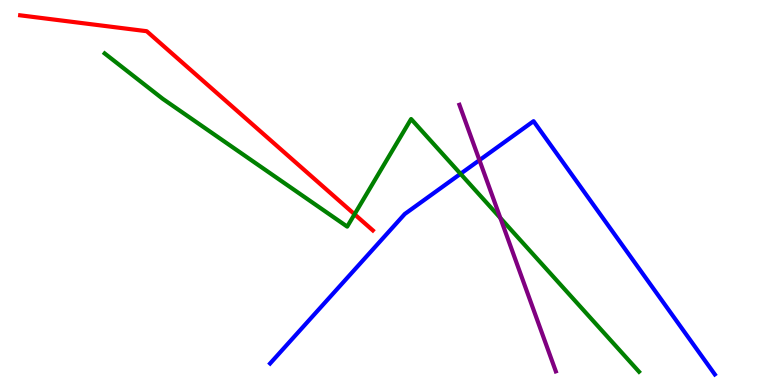[{'lines': ['blue', 'red'], 'intersections': []}, {'lines': ['green', 'red'], 'intersections': [{'x': 4.57, 'y': 4.43}]}, {'lines': ['purple', 'red'], 'intersections': []}, {'lines': ['blue', 'green'], 'intersections': [{'x': 5.94, 'y': 5.49}]}, {'lines': ['blue', 'purple'], 'intersections': [{'x': 6.19, 'y': 5.84}]}, {'lines': ['green', 'purple'], 'intersections': [{'x': 6.46, 'y': 4.34}]}]